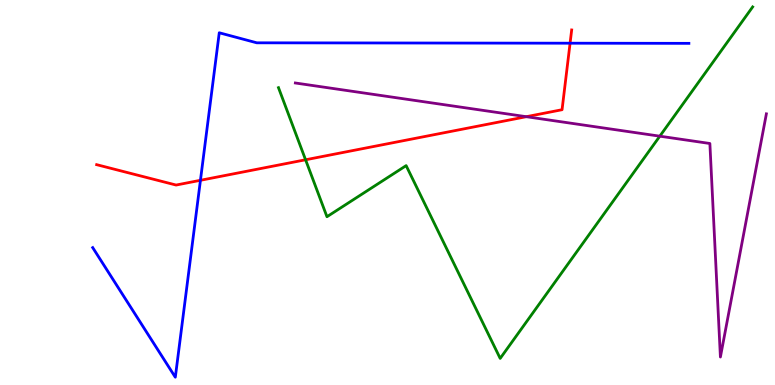[{'lines': ['blue', 'red'], 'intersections': [{'x': 2.59, 'y': 5.32}, {'x': 7.36, 'y': 8.88}]}, {'lines': ['green', 'red'], 'intersections': [{'x': 3.94, 'y': 5.85}]}, {'lines': ['purple', 'red'], 'intersections': [{'x': 6.79, 'y': 6.97}]}, {'lines': ['blue', 'green'], 'intersections': []}, {'lines': ['blue', 'purple'], 'intersections': []}, {'lines': ['green', 'purple'], 'intersections': [{'x': 8.51, 'y': 6.46}]}]